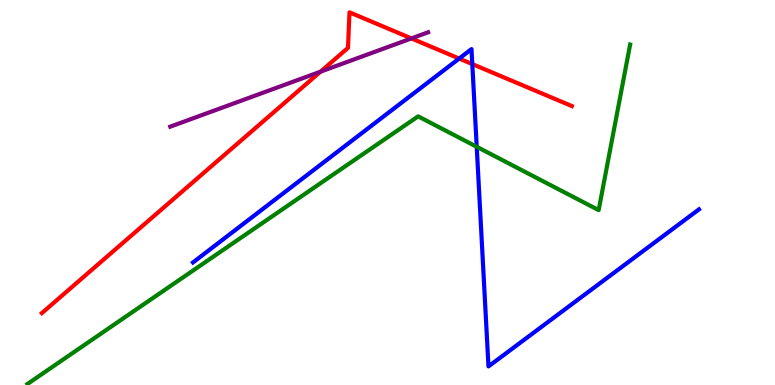[{'lines': ['blue', 'red'], 'intersections': [{'x': 5.92, 'y': 8.48}, {'x': 6.09, 'y': 8.34}]}, {'lines': ['green', 'red'], 'intersections': []}, {'lines': ['purple', 'red'], 'intersections': [{'x': 4.14, 'y': 8.14}, {'x': 5.31, 'y': 9.0}]}, {'lines': ['blue', 'green'], 'intersections': [{'x': 6.15, 'y': 6.19}]}, {'lines': ['blue', 'purple'], 'intersections': []}, {'lines': ['green', 'purple'], 'intersections': []}]